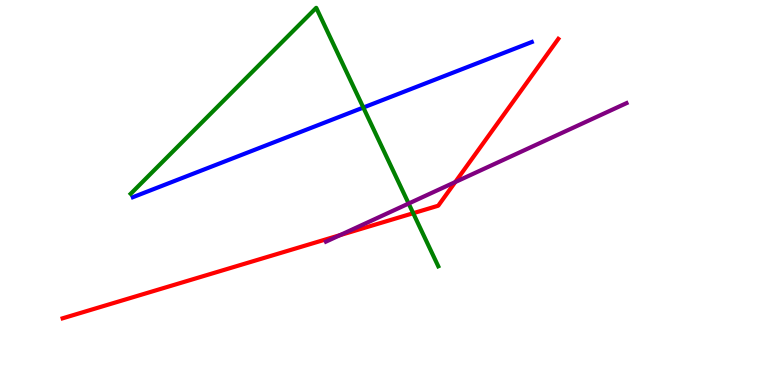[{'lines': ['blue', 'red'], 'intersections': []}, {'lines': ['green', 'red'], 'intersections': [{'x': 5.33, 'y': 4.46}]}, {'lines': ['purple', 'red'], 'intersections': [{'x': 4.39, 'y': 3.89}, {'x': 5.87, 'y': 5.27}]}, {'lines': ['blue', 'green'], 'intersections': [{'x': 4.69, 'y': 7.21}]}, {'lines': ['blue', 'purple'], 'intersections': []}, {'lines': ['green', 'purple'], 'intersections': [{'x': 5.27, 'y': 4.71}]}]